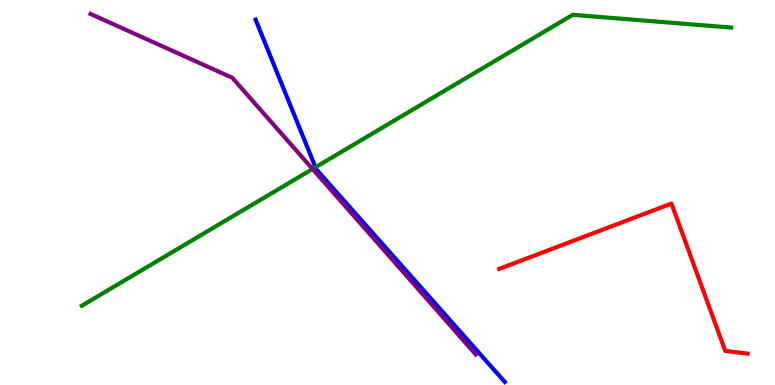[{'lines': ['blue', 'red'], 'intersections': []}, {'lines': ['green', 'red'], 'intersections': []}, {'lines': ['purple', 'red'], 'intersections': []}, {'lines': ['blue', 'green'], 'intersections': [{'x': 4.07, 'y': 5.66}]}, {'lines': ['blue', 'purple'], 'intersections': []}, {'lines': ['green', 'purple'], 'intersections': [{'x': 4.03, 'y': 5.61}]}]